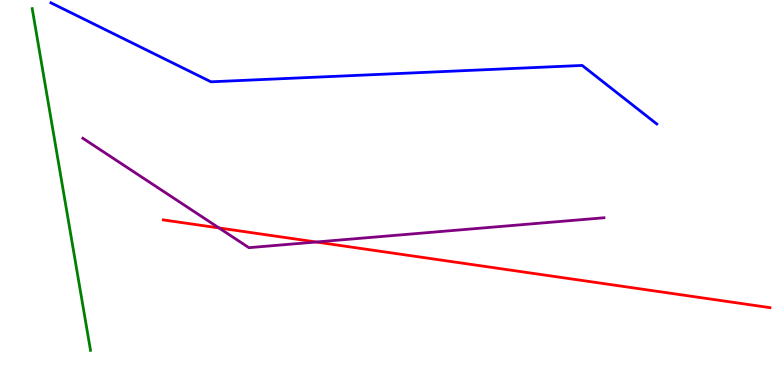[{'lines': ['blue', 'red'], 'intersections': []}, {'lines': ['green', 'red'], 'intersections': []}, {'lines': ['purple', 'red'], 'intersections': [{'x': 2.83, 'y': 4.08}, {'x': 4.08, 'y': 3.71}]}, {'lines': ['blue', 'green'], 'intersections': []}, {'lines': ['blue', 'purple'], 'intersections': []}, {'lines': ['green', 'purple'], 'intersections': []}]